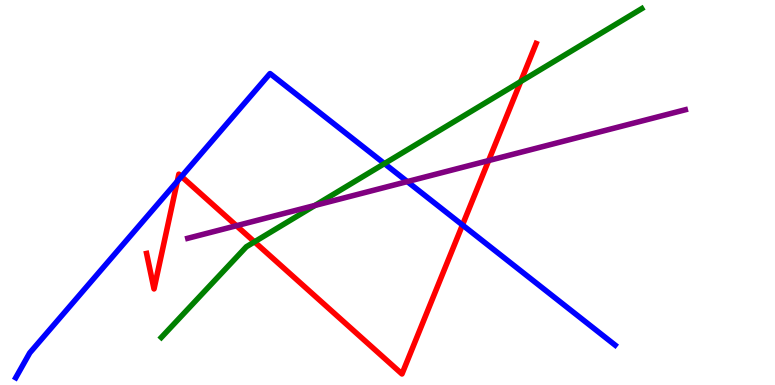[{'lines': ['blue', 'red'], 'intersections': [{'x': 2.29, 'y': 5.29}, {'x': 2.34, 'y': 5.42}, {'x': 5.97, 'y': 4.16}]}, {'lines': ['green', 'red'], 'intersections': [{'x': 3.28, 'y': 3.72}, {'x': 6.72, 'y': 7.88}]}, {'lines': ['purple', 'red'], 'intersections': [{'x': 3.05, 'y': 4.14}, {'x': 6.3, 'y': 5.83}]}, {'lines': ['blue', 'green'], 'intersections': [{'x': 4.96, 'y': 5.75}]}, {'lines': ['blue', 'purple'], 'intersections': [{'x': 5.26, 'y': 5.28}]}, {'lines': ['green', 'purple'], 'intersections': [{'x': 4.06, 'y': 4.66}]}]